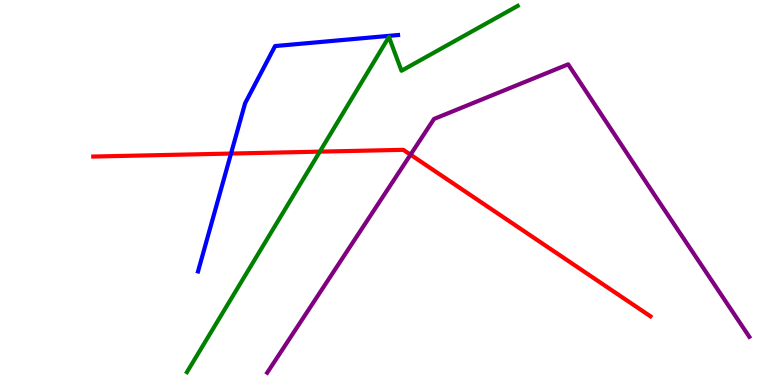[{'lines': ['blue', 'red'], 'intersections': [{'x': 2.98, 'y': 6.01}]}, {'lines': ['green', 'red'], 'intersections': [{'x': 4.13, 'y': 6.06}]}, {'lines': ['purple', 'red'], 'intersections': [{'x': 5.3, 'y': 5.98}]}, {'lines': ['blue', 'green'], 'intersections': []}, {'lines': ['blue', 'purple'], 'intersections': []}, {'lines': ['green', 'purple'], 'intersections': []}]